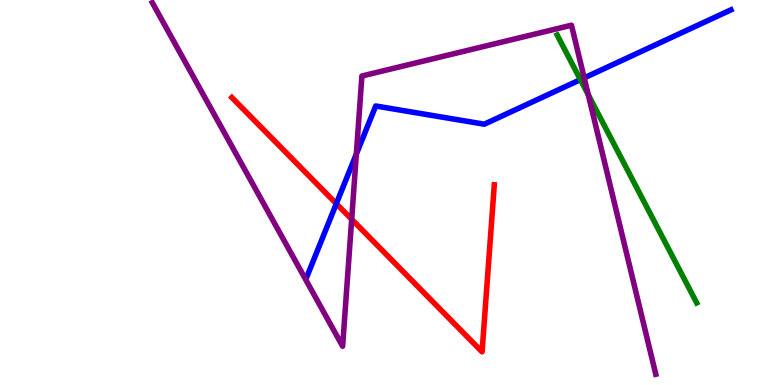[{'lines': ['blue', 'red'], 'intersections': [{'x': 4.34, 'y': 4.71}]}, {'lines': ['green', 'red'], 'intersections': []}, {'lines': ['purple', 'red'], 'intersections': [{'x': 4.54, 'y': 4.3}]}, {'lines': ['blue', 'green'], 'intersections': [{'x': 7.49, 'y': 7.93}]}, {'lines': ['blue', 'purple'], 'intersections': [{'x': 4.6, 'y': 6.0}, {'x': 7.54, 'y': 7.98}]}, {'lines': ['green', 'purple'], 'intersections': [{'x': 7.59, 'y': 7.54}]}]